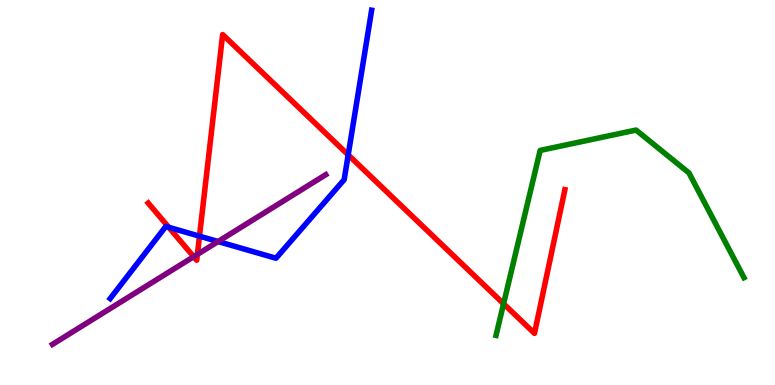[{'lines': ['blue', 'red'], 'intersections': [{'x': 2.18, 'y': 4.1}, {'x': 2.57, 'y': 3.87}, {'x': 4.49, 'y': 5.98}]}, {'lines': ['green', 'red'], 'intersections': [{'x': 6.5, 'y': 2.11}]}, {'lines': ['purple', 'red'], 'intersections': [{'x': 2.5, 'y': 3.33}, {'x': 2.55, 'y': 3.39}]}, {'lines': ['blue', 'green'], 'intersections': []}, {'lines': ['blue', 'purple'], 'intersections': [{'x': 2.81, 'y': 3.73}]}, {'lines': ['green', 'purple'], 'intersections': []}]